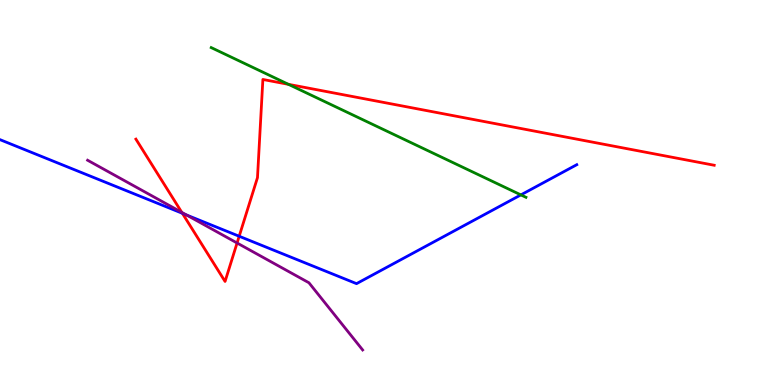[{'lines': ['blue', 'red'], 'intersections': [{'x': 2.35, 'y': 4.46}, {'x': 3.09, 'y': 3.86}]}, {'lines': ['green', 'red'], 'intersections': [{'x': 3.72, 'y': 7.81}]}, {'lines': ['purple', 'red'], 'intersections': [{'x': 2.35, 'y': 4.48}, {'x': 3.06, 'y': 3.69}]}, {'lines': ['blue', 'green'], 'intersections': [{'x': 6.72, 'y': 4.94}]}, {'lines': ['blue', 'purple'], 'intersections': [{'x': 2.41, 'y': 4.42}]}, {'lines': ['green', 'purple'], 'intersections': []}]